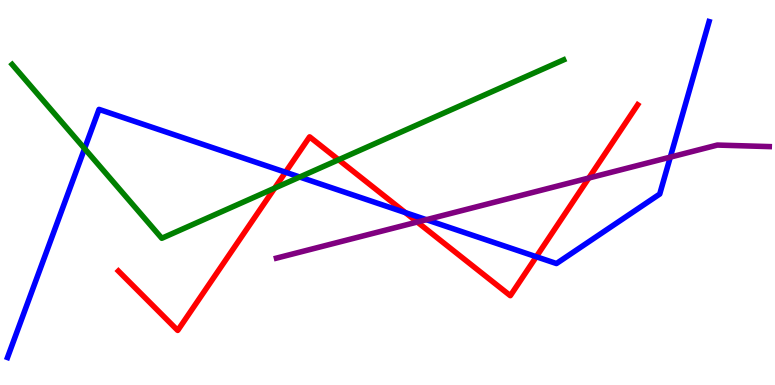[{'lines': ['blue', 'red'], 'intersections': [{'x': 3.68, 'y': 5.53}, {'x': 5.23, 'y': 4.48}, {'x': 6.92, 'y': 3.33}]}, {'lines': ['green', 'red'], 'intersections': [{'x': 3.54, 'y': 5.11}, {'x': 4.37, 'y': 5.85}]}, {'lines': ['purple', 'red'], 'intersections': [{'x': 5.38, 'y': 4.23}, {'x': 7.6, 'y': 5.38}]}, {'lines': ['blue', 'green'], 'intersections': [{'x': 1.09, 'y': 6.14}, {'x': 3.87, 'y': 5.4}]}, {'lines': ['blue', 'purple'], 'intersections': [{'x': 5.5, 'y': 4.29}, {'x': 8.65, 'y': 5.92}]}, {'lines': ['green', 'purple'], 'intersections': []}]